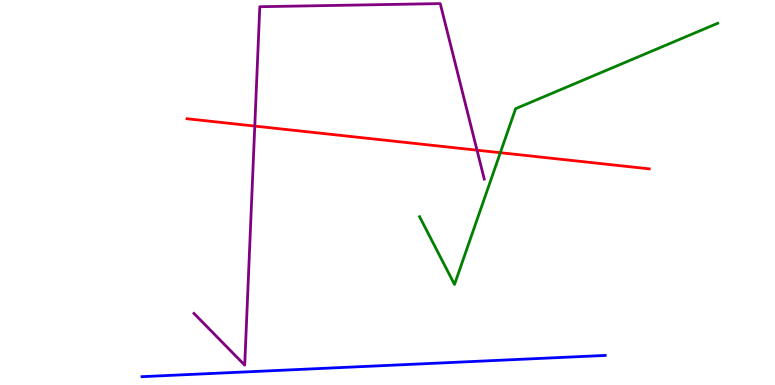[{'lines': ['blue', 'red'], 'intersections': []}, {'lines': ['green', 'red'], 'intersections': [{'x': 6.46, 'y': 6.03}]}, {'lines': ['purple', 'red'], 'intersections': [{'x': 3.29, 'y': 6.73}, {'x': 6.15, 'y': 6.1}]}, {'lines': ['blue', 'green'], 'intersections': []}, {'lines': ['blue', 'purple'], 'intersections': []}, {'lines': ['green', 'purple'], 'intersections': []}]